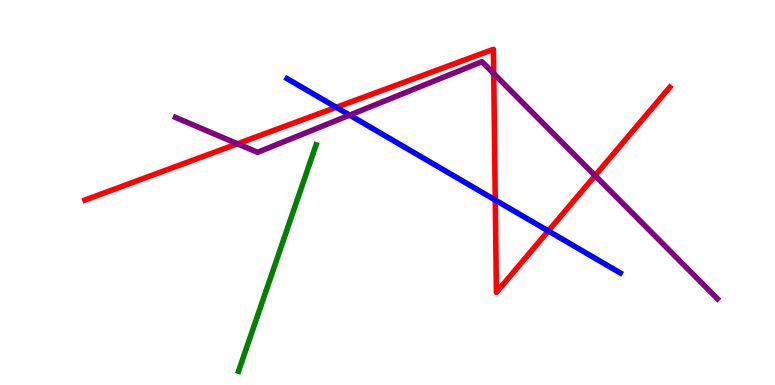[{'lines': ['blue', 'red'], 'intersections': [{'x': 4.34, 'y': 7.21}, {'x': 6.39, 'y': 4.8}, {'x': 7.07, 'y': 4.0}]}, {'lines': ['green', 'red'], 'intersections': []}, {'lines': ['purple', 'red'], 'intersections': [{'x': 3.06, 'y': 6.27}, {'x': 6.37, 'y': 8.09}, {'x': 7.68, 'y': 5.44}]}, {'lines': ['blue', 'green'], 'intersections': []}, {'lines': ['blue', 'purple'], 'intersections': [{'x': 4.51, 'y': 7.01}]}, {'lines': ['green', 'purple'], 'intersections': []}]